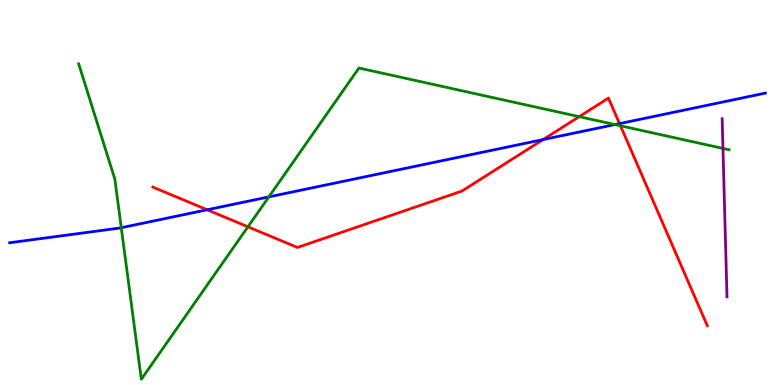[{'lines': ['blue', 'red'], 'intersections': [{'x': 2.67, 'y': 4.55}, {'x': 7.01, 'y': 6.37}, {'x': 7.99, 'y': 6.79}]}, {'lines': ['green', 'red'], 'intersections': [{'x': 3.2, 'y': 4.11}, {'x': 7.47, 'y': 6.97}, {'x': 8.01, 'y': 6.73}]}, {'lines': ['purple', 'red'], 'intersections': []}, {'lines': ['blue', 'green'], 'intersections': [{'x': 1.56, 'y': 4.08}, {'x': 3.47, 'y': 4.89}, {'x': 7.93, 'y': 6.76}]}, {'lines': ['blue', 'purple'], 'intersections': []}, {'lines': ['green', 'purple'], 'intersections': [{'x': 9.33, 'y': 6.14}]}]